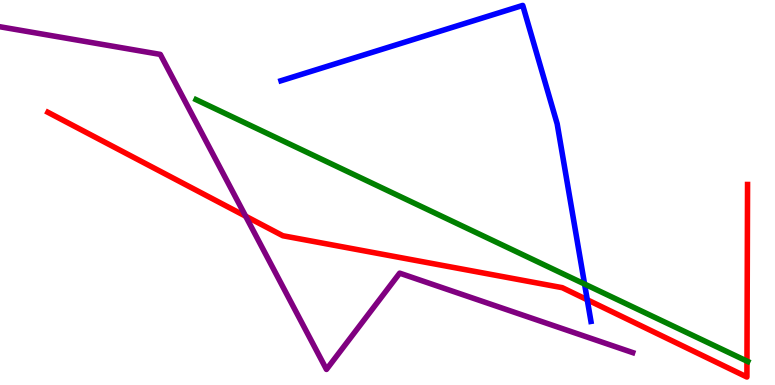[{'lines': ['blue', 'red'], 'intersections': [{'x': 7.58, 'y': 2.21}]}, {'lines': ['green', 'red'], 'intersections': [{'x': 9.64, 'y': 0.62}]}, {'lines': ['purple', 'red'], 'intersections': [{'x': 3.17, 'y': 4.38}]}, {'lines': ['blue', 'green'], 'intersections': [{'x': 7.54, 'y': 2.62}]}, {'lines': ['blue', 'purple'], 'intersections': []}, {'lines': ['green', 'purple'], 'intersections': []}]